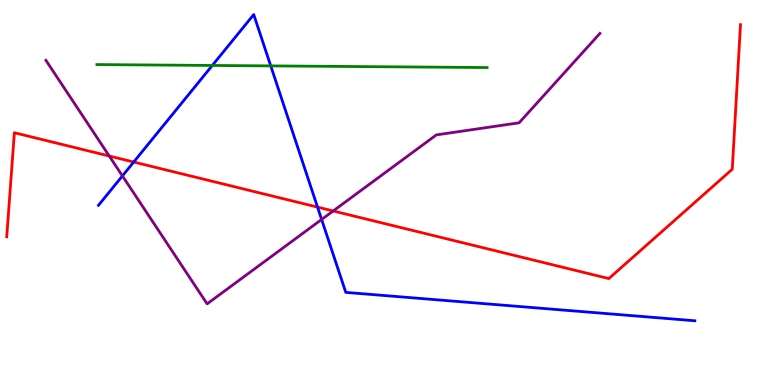[{'lines': ['blue', 'red'], 'intersections': [{'x': 1.73, 'y': 5.79}, {'x': 4.1, 'y': 4.62}]}, {'lines': ['green', 'red'], 'intersections': []}, {'lines': ['purple', 'red'], 'intersections': [{'x': 1.41, 'y': 5.95}, {'x': 4.3, 'y': 4.52}]}, {'lines': ['blue', 'green'], 'intersections': [{'x': 2.74, 'y': 8.3}, {'x': 3.49, 'y': 8.29}]}, {'lines': ['blue', 'purple'], 'intersections': [{'x': 1.58, 'y': 5.43}, {'x': 4.15, 'y': 4.3}]}, {'lines': ['green', 'purple'], 'intersections': []}]